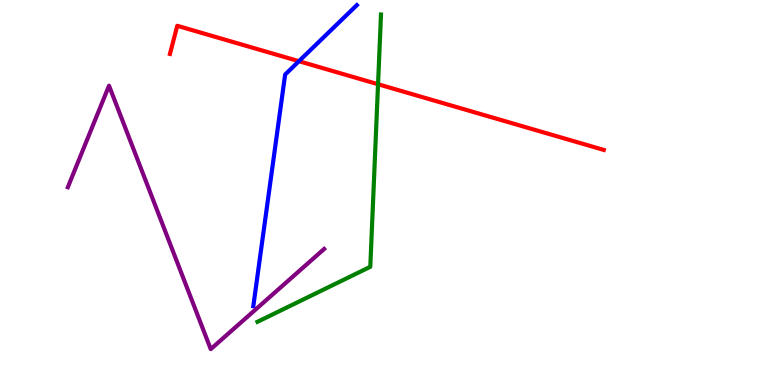[{'lines': ['blue', 'red'], 'intersections': [{'x': 3.86, 'y': 8.41}]}, {'lines': ['green', 'red'], 'intersections': [{'x': 4.88, 'y': 7.81}]}, {'lines': ['purple', 'red'], 'intersections': []}, {'lines': ['blue', 'green'], 'intersections': []}, {'lines': ['blue', 'purple'], 'intersections': []}, {'lines': ['green', 'purple'], 'intersections': []}]